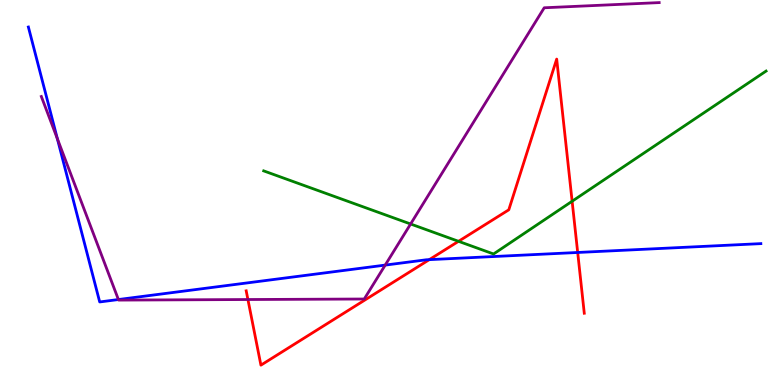[{'lines': ['blue', 'red'], 'intersections': [{'x': 5.54, 'y': 3.26}, {'x': 7.45, 'y': 3.44}]}, {'lines': ['green', 'red'], 'intersections': [{'x': 5.92, 'y': 3.73}, {'x': 7.38, 'y': 4.77}]}, {'lines': ['purple', 'red'], 'intersections': [{'x': 3.2, 'y': 2.22}]}, {'lines': ['blue', 'green'], 'intersections': []}, {'lines': ['blue', 'purple'], 'intersections': [{'x': 0.74, 'y': 6.4}, {'x': 1.53, 'y': 2.22}, {'x': 4.97, 'y': 3.11}]}, {'lines': ['green', 'purple'], 'intersections': [{'x': 5.3, 'y': 4.18}]}]